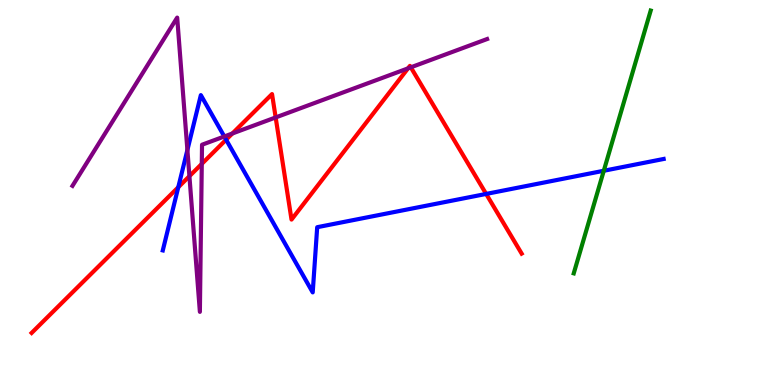[{'lines': ['blue', 'red'], 'intersections': [{'x': 2.3, 'y': 5.14}, {'x': 2.92, 'y': 6.37}, {'x': 6.27, 'y': 4.96}]}, {'lines': ['green', 'red'], 'intersections': []}, {'lines': ['purple', 'red'], 'intersections': [{'x': 2.44, 'y': 5.42}, {'x': 2.6, 'y': 5.74}, {'x': 3.0, 'y': 6.53}, {'x': 3.56, 'y': 6.95}, {'x': 5.26, 'y': 8.22}, {'x': 5.3, 'y': 8.25}]}, {'lines': ['blue', 'green'], 'intersections': [{'x': 7.79, 'y': 5.56}]}, {'lines': ['blue', 'purple'], 'intersections': [{'x': 2.42, 'y': 6.1}, {'x': 2.89, 'y': 6.46}]}, {'lines': ['green', 'purple'], 'intersections': []}]